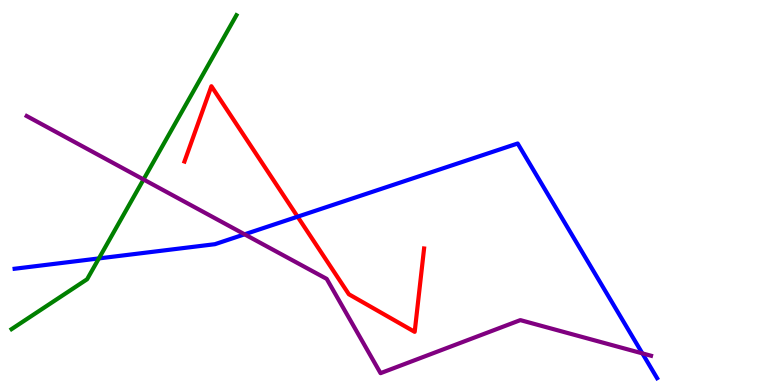[{'lines': ['blue', 'red'], 'intersections': [{'x': 3.84, 'y': 4.37}]}, {'lines': ['green', 'red'], 'intersections': []}, {'lines': ['purple', 'red'], 'intersections': []}, {'lines': ['blue', 'green'], 'intersections': [{'x': 1.28, 'y': 3.29}]}, {'lines': ['blue', 'purple'], 'intersections': [{'x': 3.16, 'y': 3.91}, {'x': 8.29, 'y': 0.821}]}, {'lines': ['green', 'purple'], 'intersections': [{'x': 1.85, 'y': 5.34}]}]